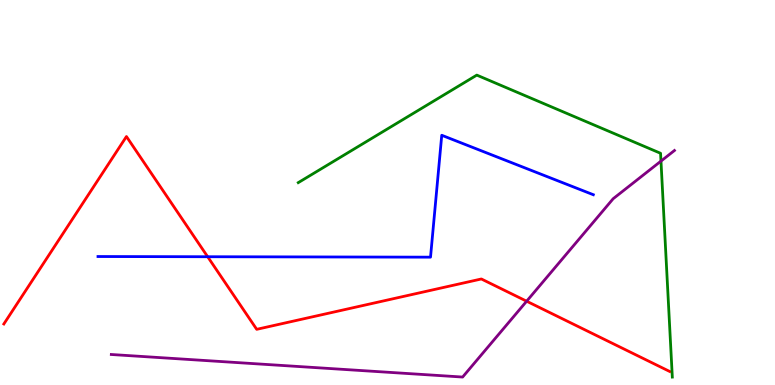[{'lines': ['blue', 'red'], 'intersections': [{'x': 2.68, 'y': 3.33}]}, {'lines': ['green', 'red'], 'intersections': []}, {'lines': ['purple', 'red'], 'intersections': [{'x': 6.8, 'y': 2.18}]}, {'lines': ['blue', 'green'], 'intersections': []}, {'lines': ['blue', 'purple'], 'intersections': []}, {'lines': ['green', 'purple'], 'intersections': [{'x': 8.53, 'y': 5.82}]}]